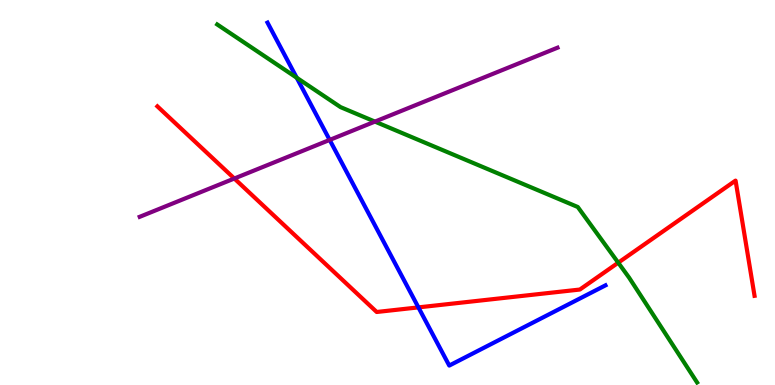[{'lines': ['blue', 'red'], 'intersections': [{'x': 5.4, 'y': 2.02}]}, {'lines': ['green', 'red'], 'intersections': [{'x': 7.98, 'y': 3.18}]}, {'lines': ['purple', 'red'], 'intersections': [{'x': 3.02, 'y': 5.36}]}, {'lines': ['blue', 'green'], 'intersections': [{'x': 3.83, 'y': 7.98}]}, {'lines': ['blue', 'purple'], 'intersections': [{'x': 4.25, 'y': 6.37}]}, {'lines': ['green', 'purple'], 'intersections': [{'x': 4.84, 'y': 6.84}]}]